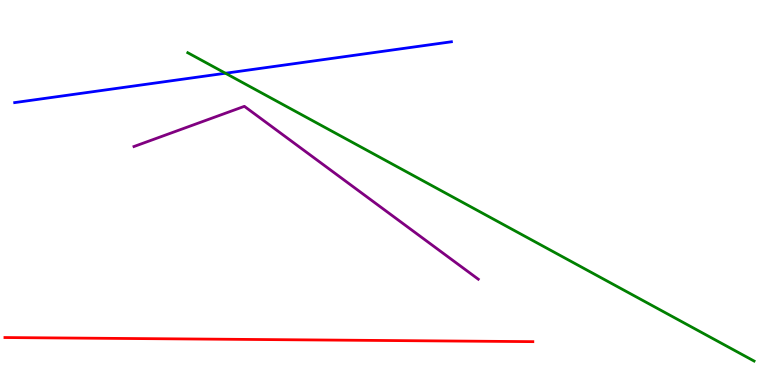[{'lines': ['blue', 'red'], 'intersections': []}, {'lines': ['green', 'red'], 'intersections': []}, {'lines': ['purple', 'red'], 'intersections': []}, {'lines': ['blue', 'green'], 'intersections': [{'x': 2.91, 'y': 8.1}]}, {'lines': ['blue', 'purple'], 'intersections': []}, {'lines': ['green', 'purple'], 'intersections': []}]